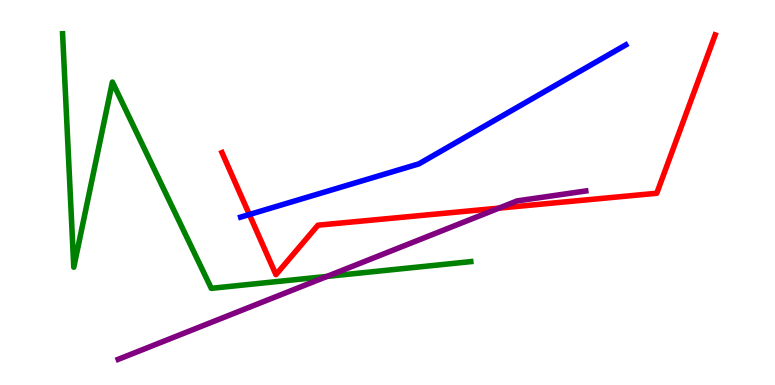[{'lines': ['blue', 'red'], 'intersections': [{'x': 3.22, 'y': 4.43}]}, {'lines': ['green', 'red'], 'intersections': []}, {'lines': ['purple', 'red'], 'intersections': [{'x': 6.44, 'y': 4.59}]}, {'lines': ['blue', 'green'], 'intersections': []}, {'lines': ['blue', 'purple'], 'intersections': []}, {'lines': ['green', 'purple'], 'intersections': [{'x': 4.22, 'y': 2.82}]}]